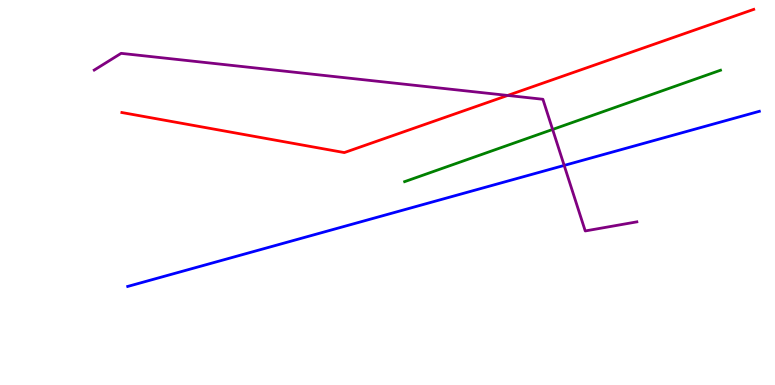[{'lines': ['blue', 'red'], 'intersections': []}, {'lines': ['green', 'red'], 'intersections': []}, {'lines': ['purple', 'red'], 'intersections': [{'x': 6.55, 'y': 7.52}]}, {'lines': ['blue', 'green'], 'intersections': []}, {'lines': ['blue', 'purple'], 'intersections': [{'x': 7.28, 'y': 5.7}]}, {'lines': ['green', 'purple'], 'intersections': [{'x': 7.13, 'y': 6.64}]}]